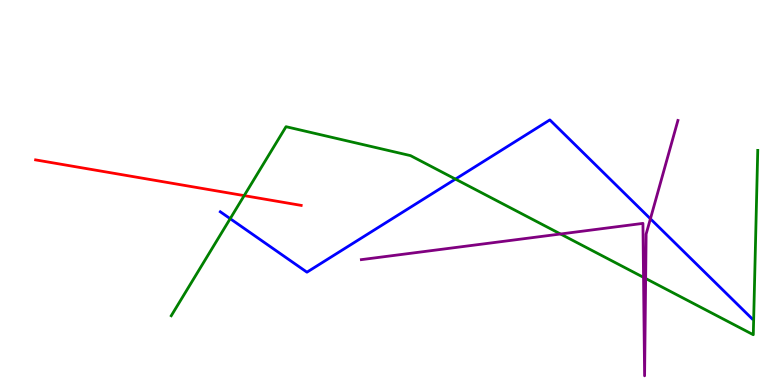[{'lines': ['blue', 'red'], 'intersections': []}, {'lines': ['green', 'red'], 'intersections': [{'x': 3.15, 'y': 4.92}]}, {'lines': ['purple', 'red'], 'intersections': []}, {'lines': ['blue', 'green'], 'intersections': [{'x': 2.97, 'y': 4.32}, {'x': 5.88, 'y': 5.35}]}, {'lines': ['blue', 'purple'], 'intersections': [{'x': 8.39, 'y': 4.32}]}, {'lines': ['green', 'purple'], 'intersections': [{'x': 7.23, 'y': 3.92}, {'x': 8.3, 'y': 2.8}, {'x': 8.33, 'y': 2.77}]}]